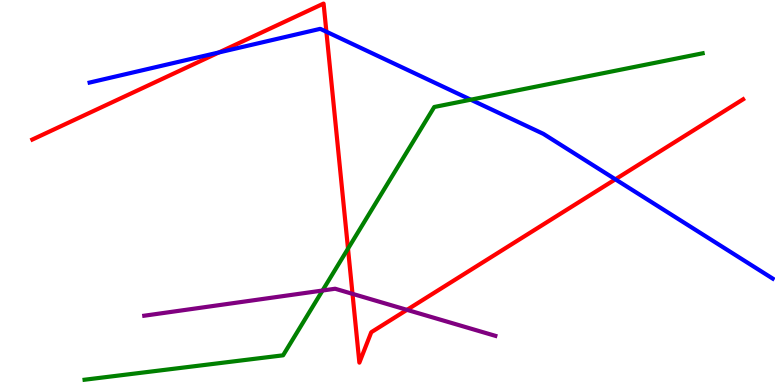[{'lines': ['blue', 'red'], 'intersections': [{'x': 2.82, 'y': 8.64}, {'x': 4.21, 'y': 9.18}, {'x': 7.94, 'y': 5.34}]}, {'lines': ['green', 'red'], 'intersections': [{'x': 4.49, 'y': 3.54}]}, {'lines': ['purple', 'red'], 'intersections': [{'x': 4.55, 'y': 2.37}, {'x': 5.25, 'y': 1.95}]}, {'lines': ['blue', 'green'], 'intersections': [{'x': 6.07, 'y': 7.41}]}, {'lines': ['blue', 'purple'], 'intersections': []}, {'lines': ['green', 'purple'], 'intersections': [{'x': 4.16, 'y': 2.45}]}]